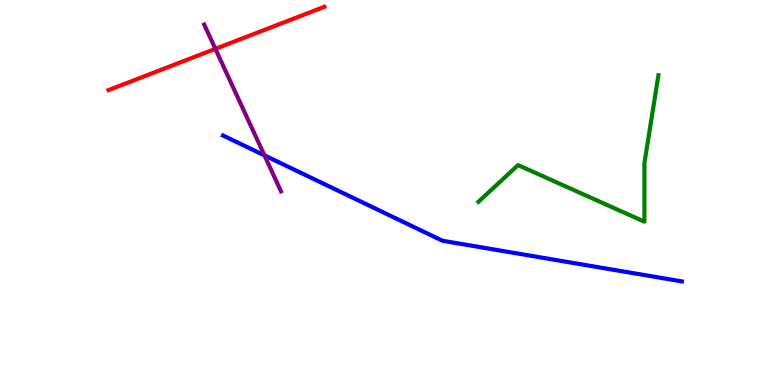[{'lines': ['blue', 'red'], 'intersections': []}, {'lines': ['green', 'red'], 'intersections': []}, {'lines': ['purple', 'red'], 'intersections': [{'x': 2.78, 'y': 8.73}]}, {'lines': ['blue', 'green'], 'intersections': []}, {'lines': ['blue', 'purple'], 'intersections': [{'x': 3.41, 'y': 5.96}]}, {'lines': ['green', 'purple'], 'intersections': []}]